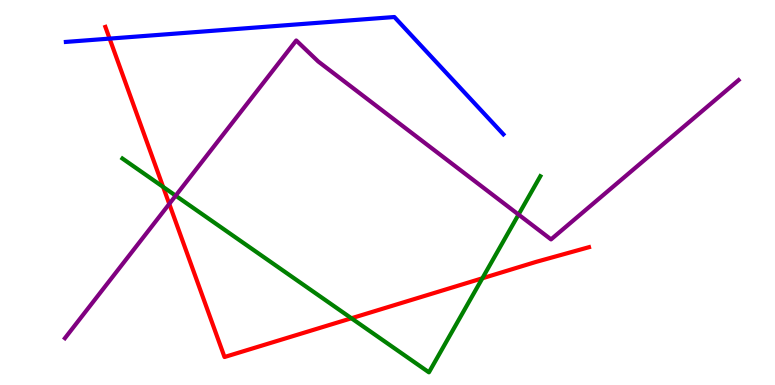[{'lines': ['blue', 'red'], 'intersections': [{'x': 1.41, 'y': 9.0}]}, {'lines': ['green', 'red'], 'intersections': [{'x': 2.1, 'y': 5.14}, {'x': 4.53, 'y': 1.73}, {'x': 6.22, 'y': 2.77}]}, {'lines': ['purple', 'red'], 'intersections': [{'x': 2.18, 'y': 4.7}]}, {'lines': ['blue', 'green'], 'intersections': []}, {'lines': ['blue', 'purple'], 'intersections': []}, {'lines': ['green', 'purple'], 'intersections': [{'x': 2.27, 'y': 4.92}, {'x': 6.69, 'y': 4.43}]}]